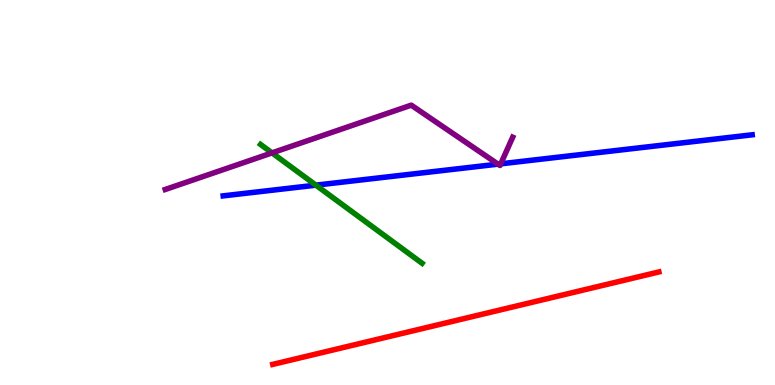[{'lines': ['blue', 'red'], 'intersections': []}, {'lines': ['green', 'red'], 'intersections': []}, {'lines': ['purple', 'red'], 'intersections': []}, {'lines': ['blue', 'green'], 'intersections': [{'x': 4.08, 'y': 5.19}]}, {'lines': ['blue', 'purple'], 'intersections': [{'x': 6.43, 'y': 5.74}, {'x': 6.46, 'y': 5.74}]}, {'lines': ['green', 'purple'], 'intersections': [{'x': 3.51, 'y': 6.03}]}]